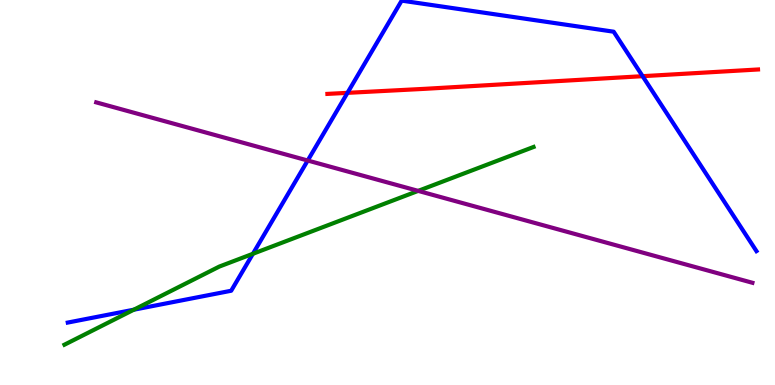[{'lines': ['blue', 'red'], 'intersections': [{'x': 4.48, 'y': 7.59}, {'x': 8.29, 'y': 8.02}]}, {'lines': ['green', 'red'], 'intersections': []}, {'lines': ['purple', 'red'], 'intersections': []}, {'lines': ['blue', 'green'], 'intersections': [{'x': 1.73, 'y': 1.96}, {'x': 3.26, 'y': 3.41}]}, {'lines': ['blue', 'purple'], 'intersections': [{'x': 3.97, 'y': 5.83}]}, {'lines': ['green', 'purple'], 'intersections': [{'x': 5.4, 'y': 5.04}]}]